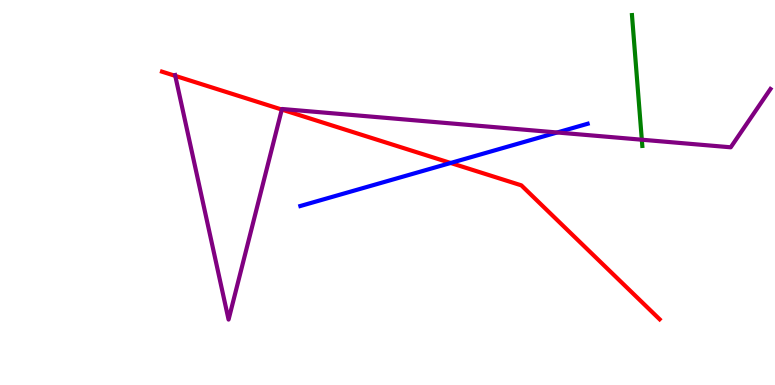[{'lines': ['blue', 'red'], 'intersections': [{'x': 5.81, 'y': 5.77}]}, {'lines': ['green', 'red'], 'intersections': []}, {'lines': ['purple', 'red'], 'intersections': [{'x': 2.26, 'y': 8.03}, {'x': 3.64, 'y': 7.15}]}, {'lines': ['blue', 'green'], 'intersections': []}, {'lines': ['blue', 'purple'], 'intersections': [{'x': 7.19, 'y': 6.56}]}, {'lines': ['green', 'purple'], 'intersections': [{'x': 8.28, 'y': 6.37}]}]